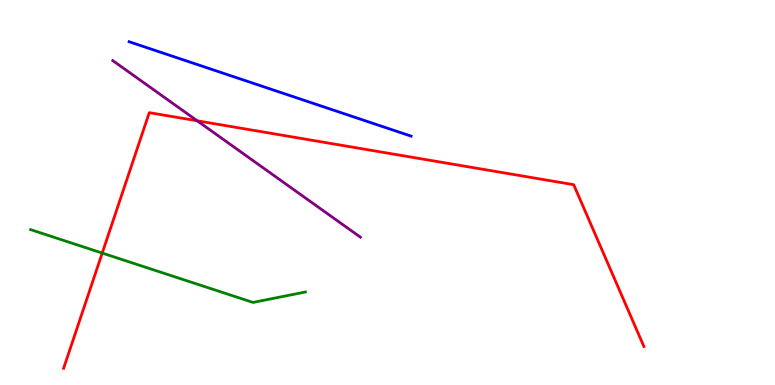[{'lines': ['blue', 'red'], 'intersections': []}, {'lines': ['green', 'red'], 'intersections': [{'x': 1.32, 'y': 3.43}]}, {'lines': ['purple', 'red'], 'intersections': [{'x': 2.54, 'y': 6.86}]}, {'lines': ['blue', 'green'], 'intersections': []}, {'lines': ['blue', 'purple'], 'intersections': []}, {'lines': ['green', 'purple'], 'intersections': []}]